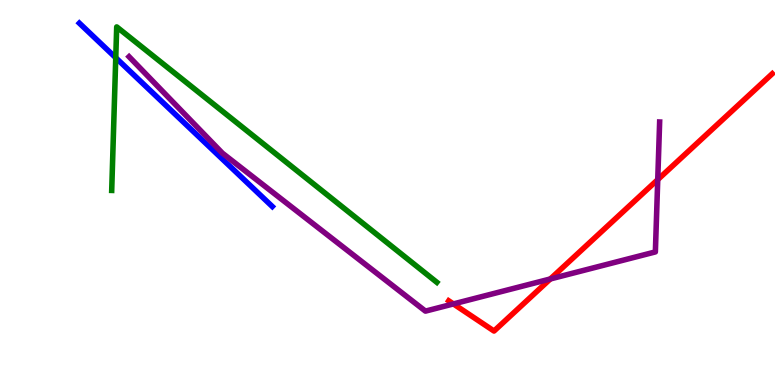[{'lines': ['blue', 'red'], 'intersections': []}, {'lines': ['green', 'red'], 'intersections': []}, {'lines': ['purple', 'red'], 'intersections': [{'x': 5.85, 'y': 2.11}, {'x': 7.1, 'y': 2.75}, {'x': 8.49, 'y': 5.33}]}, {'lines': ['blue', 'green'], 'intersections': [{'x': 1.49, 'y': 8.5}]}, {'lines': ['blue', 'purple'], 'intersections': []}, {'lines': ['green', 'purple'], 'intersections': []}]